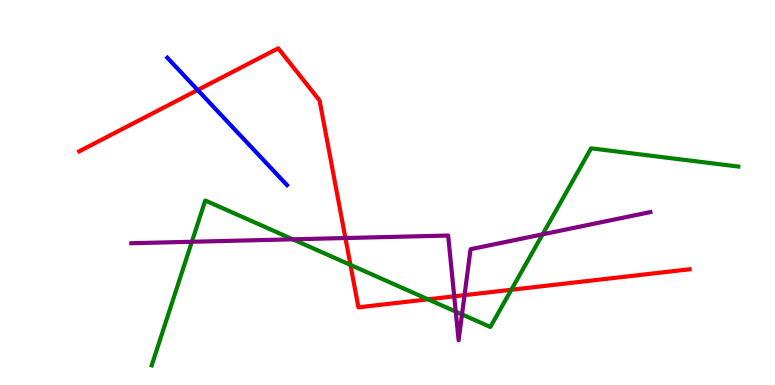[{'lines': ['blue', 'red'], 'intersections': [{'x': 2.55, 'y': 7.66}]}, {'lines': ['green', 'red'], 'intersections': [{'x': 4.52, 'y': 3.12}, {'x': 5.52, 'y': 2.23}, {'x': 6.6, 'y': 2.47}]}, {'lines': ['purple', 'red'], 'intersections': [{'x': 4.46, 'y': 3.82}, {'x': 5.86, 'y': 2.3}, {'x': 5.99, 'y': 2.33}]}, {'lines': ['blue', 'green'], 'intersections': []}, {'lines': ['blue', 'purple'], 'intersections': []}, {'lines': ['green', 'purple'], 'intersections': [{'x': 2.48, 'y': 3.72}, {'x': 3.78, 'y': 3.78}, {'x': 5.88, 'y': 1.91}, {'x': 5.96, 'y': 1.83}, {'x': 7.0, 'y': 3.91}]}]